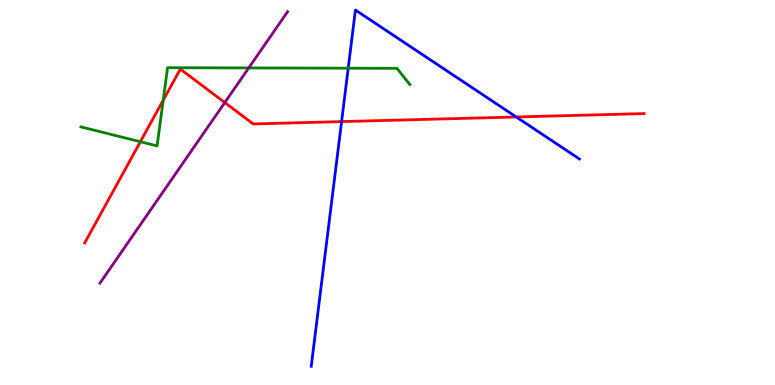[{'lines': ['blue', 'red'], 'intersections': [{'x': 4.41, 'y': 6.84}, {'x': 6.66, 'y': 6.96}]}, {'lines': ['green', 'red'], 'intersections': [{'x': 1.81, 'y': 6.32}, {'x': 2.11, 'y': 7.4}]}, {'lines': ['purple', 'red'], 'intersections': [{'x': 2.9, 'y': 7.34}]}, {'lines': ['blue', 'green'], 'intersections': [{'x': 4.49, 'y': 8.23}]}, {'lines': ['blue', 'purple'], 'intersections': []}, {'lines': ['green', 'purple'], 'intersections': [{'x': 3.21, 'y': 8.24}]}]